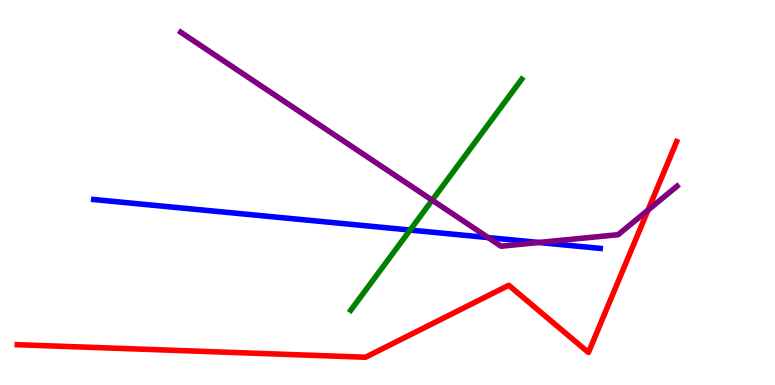[{'lines': ['blue', 'red'], 'intersections': []}, {'lines': ['green', 'red'], 'intersections': []}, {'lines': ['purple', 'red'], 'intersections': [{'x': 8.36, 'y': 4.54}]}, {'lines': ['blue', 'green'], 'intersections': [{'x': 5.29, 'y': 4.02}]}, {'lines': ['blue', 'purple'], 'intersections': [{'x': 6.3, 'y': 3.83}, {'x': 6.95, 'y': 3.7}]}, {'lines': ['green', 'purple'], 'intersections': [{'x': 5.58, 'y': 4.8}]}]